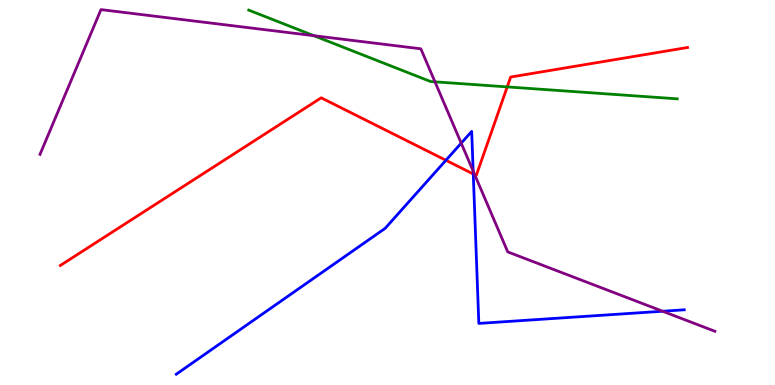[{'lines': ['blue', 'red'], 'intersections': [{'x': 5.75, 'y': 5.84}, {'x': 6.11, 'y': 5.48}]}, {'lines': ['green', 'red'], 'intersections': [{'x': 6.54, 'y': 7.74}]}, {'lines': ['purple', 'red'], 'intersections': [{'x': 6.13, 'y': 5.46}]}, {'lines': ['blue', 'green'], 'intersections': []}, {'lines': ['blue', 'purple'], 'intersections': [{'x': 5.95, 'y': 6.28}, {'x': 6.11, 'y': 5.56}, {'x': 8.55, 'y': 1.92}]}, {'lines': ['green', 'purple'], 'intersections': [{'x': 4.05, 'y': 9.07}, {'x': 5.61, 'y': 7.87}]}]